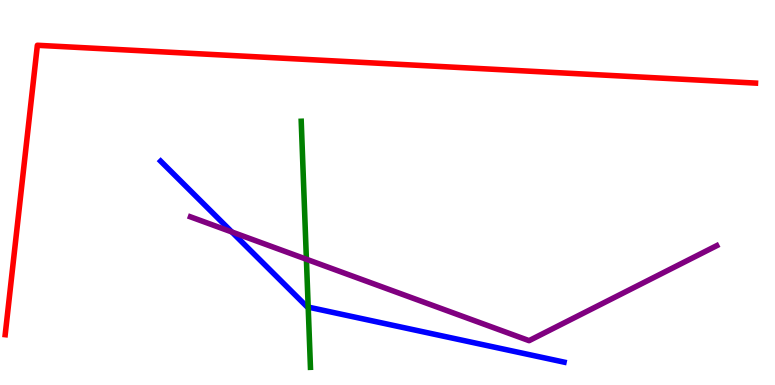[{'lines': ['blue', 'red'], 'intersections': []}, {'lines': ['green', 'red'], 'intersections': []}, {'lines': ['purple', 'red'], 'intersections': []}, {'lines': ['blue', 'green'], 'intersections': [{'x': 3.98, 'y': 2.02}]}, {'lines': ['blue', 'purple'], 'intersections': [{'x': 2.99, 'y': 3.97}]}, {'lines': ['green', 'purple'], 'intersections': [{'x': 3.95, 'y': 3.27}]}]